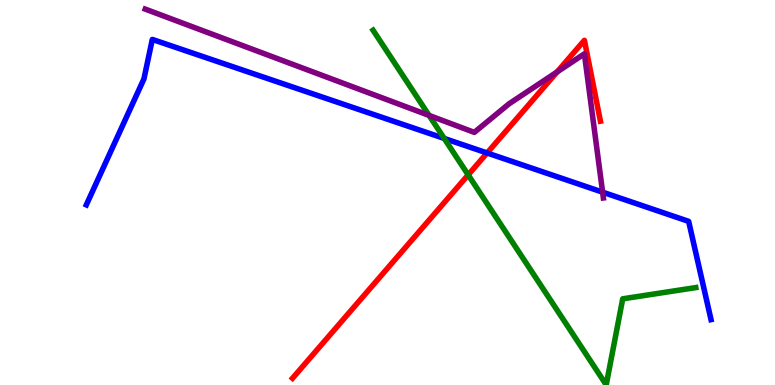[{'lines': ['blue', 'red'], 'intersections': [{'x': 6.29, 'y': 6.03}]}, {'lines': ['green', 'red'], 'intersections': [{'x': 6.04, 'y': 5.46}]}, {'lines': ['purple', 'red'], 'intersections': [{'x': 7.19, 'y': 8.13}]}, {'lines': ['blue', 'green'], 'intersections': [{'x': 5.73, 'y': 6.4}]}, {'lines': ['blue', 'purple'], 'intersections': [{'x': 7.78, 'y': 5.01}]}, {'lines': ['green', 'purple'], 'intersections': [{'x': 5.54, 'y': 7.0}]}]